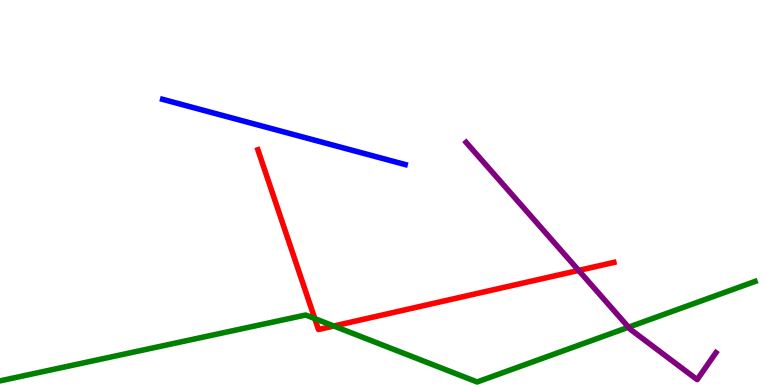[{'lines': ['blue', 'red'], 'intersections': []}, {'lines': ['green', 'red'], 'intersections': [{'x': 4.06, 'y': 1.73}, {'x': 4.31, 'y': 1.53}]}, {'lines': ['purple', 'red'], 'intersections': [{'x': 7.47, 'y': 2.98}]}, {'lines': ['blue', 'green'], 'intersections': []}, {'lines': ['blue', 'purple'], 'intersections': []}, {'lines': ['green', 'purple'], 'intersections': [{'x': 8.11, 'y': 1.5}]}]